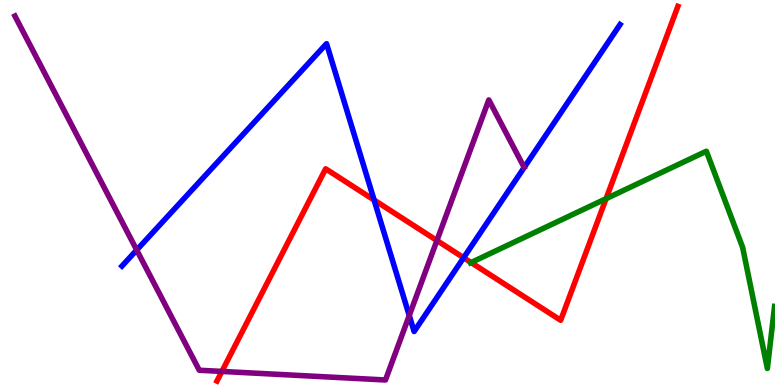[{'lines': ['blue', 'red'], 'intersections': [{'x': 4.83, 'y': 4.8}, {'x': 5.98, 'y': 3.31}]}, {'lines': ['green', 'red'], 'intersections': [{'x': 6.08, 'y': 3.18}, {'x': 7.82, 'y': 4.84}]}, {'lines': ['purple', 'red'], 'intersections': [{'x': 2.86, 'y': 0.353}, {'x': 5.64, 'y': 3.75}]}, {'lines': ['blue', 'green'], 'intersections': []}, {'lines': ['blue', 'purple'], 'intersections': [{'x': 1.76, 'y': 3.51}, {'x': 5.28, 'y': 1.8}]}, {'lines': ['green', 'purple'], 'intersections': []}]